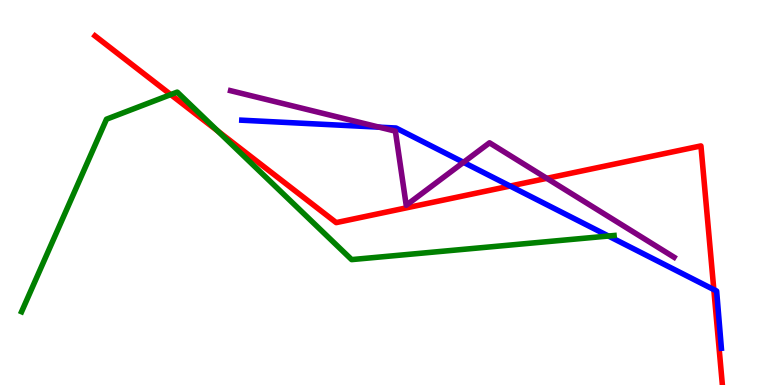[{'lines': ['blue', 'red'], 'intersections': [{'x': 6.58, 'y': 5.17}, {'x': 9.21, 'y': 2.48}]}, {'lines': ['green', 'red'], 'intersections': [{'x': 2.2, 'y': 7.54}, {'x': 2.81, 'y': 6.6}]}, {'lines': ['purple', 'red'], 'intersections': [{'x': 7.06, 'y': 5.37}]}, {'lines': ['blue', 'green'], 'intersections': [{'x': 7.85, 'y': 3.87}]}, {'lines': ['blue', 'purple'], 'intersections': [{'x': 4.89, 'y': 6.7}, {'x': 5.98, 'y': 5.78}]}, {'lines': ['green', 'purple'], 'intersections': []}]